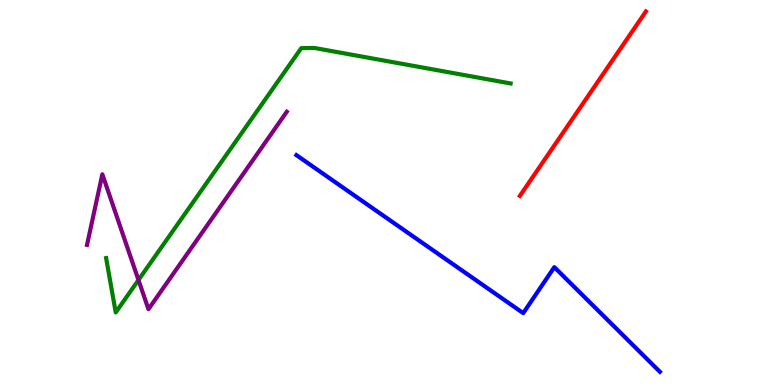[{'lines': ['blue', 'red'], 'intersections': []}, {'lines': ['green', 'red'], 'intersections': []}, {'lines': ['purple', 'red'], 'intersections': []}, {'lines': ['blue', 'green'], 'intersections': []}, {'lines': ['blue', 'purple'], 'intersections': []}, {'lines': ['green', 'purple'], 'intersections': [{'x': 1.79, 'y': 2.73}]}]